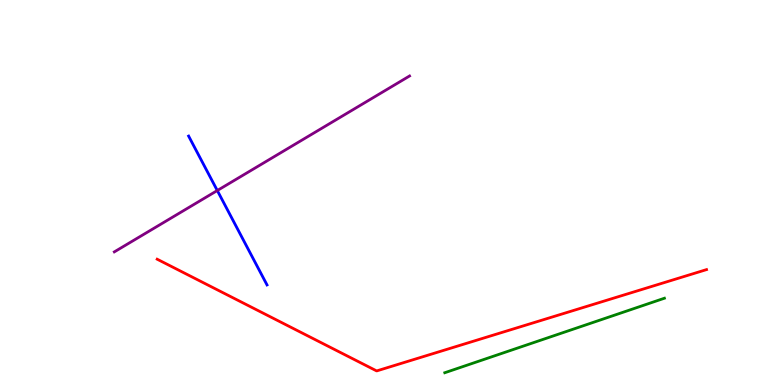[{'lines': ['blue', 'red'], 'intersections': []}, {'lines': ['green', 'red'], 'intersections': []}, {'lines': ['purple', 'red'], 'intersections': []}, {'lines': ['blue', 'green'], 'intersections': []}, {'lines': ['blue', 'purple'], 'intersections': [{'x': 2.8, 'y': 5.05}]}, {'lines': ['green', 'purple'], 'intersections': []}]